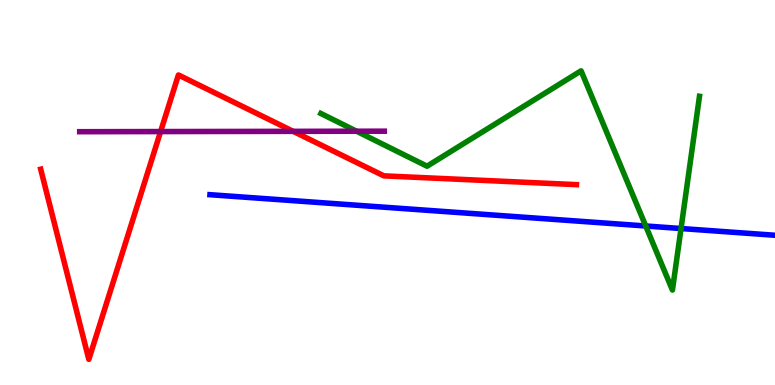[{'lines': ['blue', 'red'], 'intersections': []}, {'lines': ['green', 'red'], 'intersections': []}, {'lines': ['purple', 'red'], 'intersections': [{'x': 2.07, 'y': 6.58}, {'x': 3.78, 'y': 6.59}]}, {'lines': ['blue', 'green'], 'intersections': [{'x': 8.33, 'y': 4.13}, {'x': 8.79, 'y': 4.06}]}, {'lines': ['blue', 'purple'], 'intersections': []}, {'lines': ['green', 'purple'], 'intersections': [{'x': 4.6, 'y': 6.59}]}]